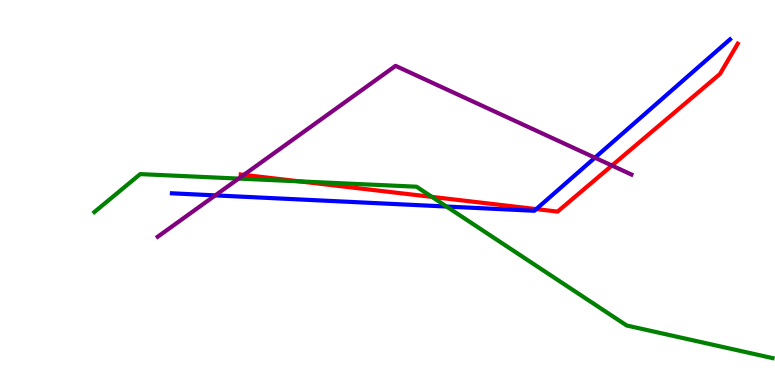[{'lines': ['blue', 'red'], 'intersections': [{'x': 6.92, 'y': 4.57}]}, {'lines': ['green', 'red'], 'intersections': [{'x': 3.86, 'y': 5.29}, {'x': 5.57, 'y': 4.89}]}, {'lines': ['purple', 'red'], 'intersections': [{'x': 3.15, 'y': 5.46}, {'x': 7.9, 'y': 5.7}]}, {'lines': ['blue', 'green'], 'intersections': [{'x': 5.76, 'y': 4.64}]}, {'lines': ['blue', 'purple'], 'intersections': [{'x': 2.78, 'y': 4.92}, {'x': 7.68, 'y': 5.9}]}, {'lines': ['green', 'purple'], 'intersections': [{'x': 3.08, 'y': 5.36}]}]